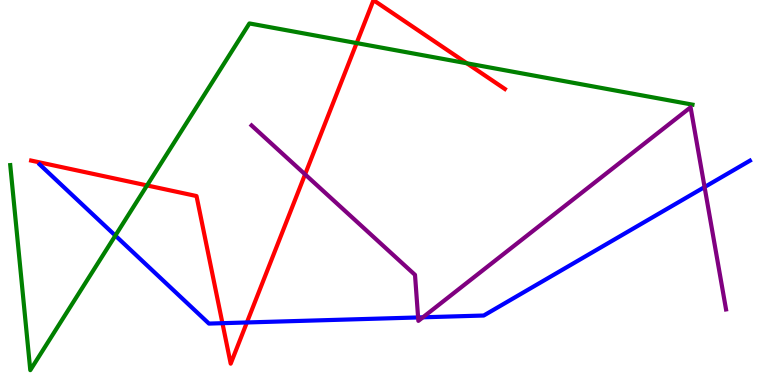[{'lines': ['blue', 'red'], 'intersections': [{'x': 2.87, 'y': 1.61}, {'x': 3.19, 'y': 1.62}]}, {'lines': ['green', 'red'], 'intersections': [{'x': 1.9, 'y': 5.18}, {'x': 4.6, 'y': 8.88}, {'x': 6.02, 'y': 8.36}]}, {'lines': ['purple', 'red'], 'intersections': [{'x': 3.94, 'y': 5.47}]}, {'lines': ['blue', 'green'], 'intersections': [{'x': 1.49, 'y': 3.88}]}, {'lines': ['blue', 'purple'], 'intersections': [{'x': 5.4, 'y': 1.75}, {'x': 5.46, 'y': 1.76}, {'x': 9.09, 'y': 5.14}]}, {'lines': ['green', 'purple'], 'intersections': []}]